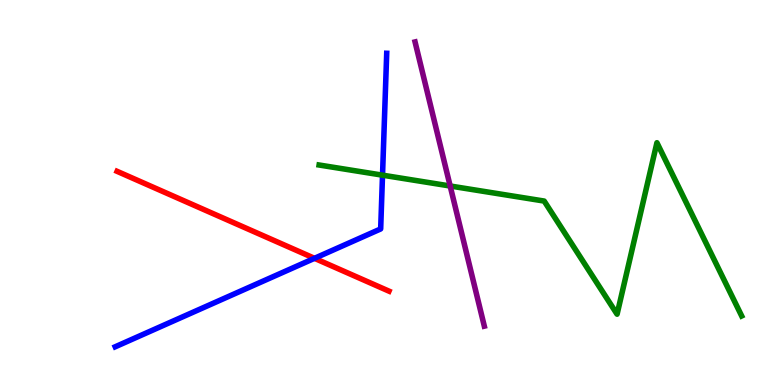[{'lines': ['blue', 'red'], 'intersections': [{'x': 4.06, 'y': 3.29}]}, {'lines': ['green', 'red'], 'intersections': []}, {'lines': ['purple', 'red'], 'intersections': []}, {'lines': ['blue', 'green'], 'intersections': [{'x': 4.94, 'y': 5.45}]}, {'lines': ['blue', 'purple'], 'intersections': []}, {'lines': ['green', 'purple'], 'intersections': [{'x': 5.81, 'y': 5.17}]}]